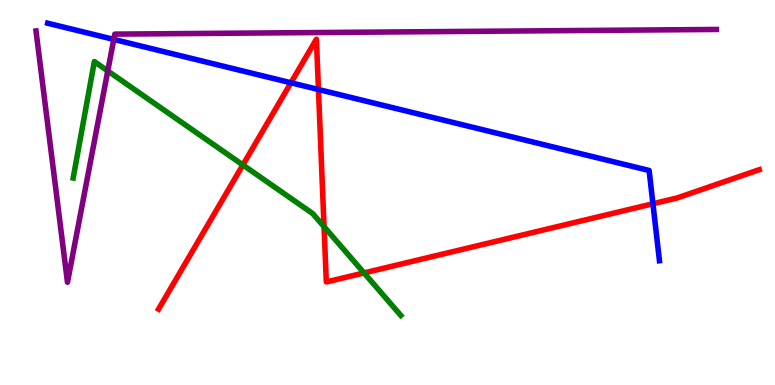[{'lines': ['blue', 'red'], 'intersections': [{'x': 3.75, 'y': 7.85}, {'x': 4.11, 'y': 7.67}, {'x': 8.42, 'y': 4.71}]}, {'lines': ['green', 'red'], 'intersections': [{'x': 3.13, 'y': 5.72}, {'x': 4.18, 'y': 4.11}, {'x': 4.7, 'y': 2.91}]}, {'lines': ['purple', 'red'], 'intersections': []}, {'lines': ['blue', 'green'], 'intersections': []}, {'lines': ['blue', 'purple'], 'intersections': [{'x': 1.47, 'y': 8.98}]}, {'lines': ['green', 'purple'], 'intersections': [{'x': 1.39, 'y': 8.16}]}]